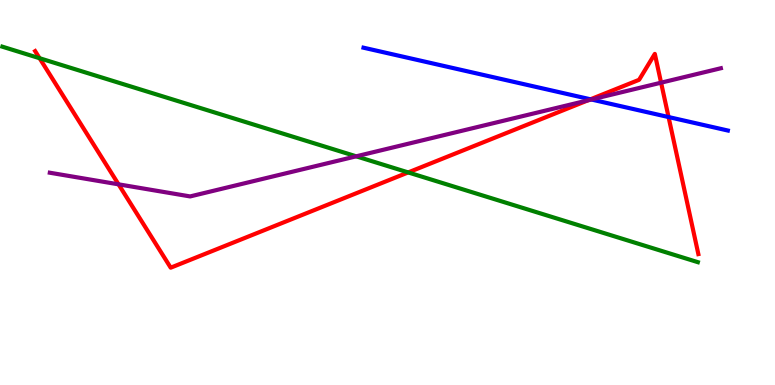[{'lines': ['blue', 'red'], 'intersections': [{'x': 7.62, 'y': 7.42}, {'x': 8.63, 'y': 6.96}]}, {'lines': ['green', 'red'], 'intersections': [{'x': 0.511, 'y': 8.49}, {'x': 5.27, 'y': 5.52}]}, {'lines': ['purple', 'red'], 'intersections': [{'x': 1.53, 'y': 5.21}, {'x': 7.58, 'y': 7.39}, {'x': 8.53, 'y': 7.85}]}, {'lines': ['blue', 'green'], 'intersections': []}, {'lines': ['blue', 'purple'], 'intersections': [{'x': 7.63, 'y': 7.42}]}, {'lines': ['green', 'purple'], 'intersections': [{'x': 4.6, 'y': 5.94}]}]